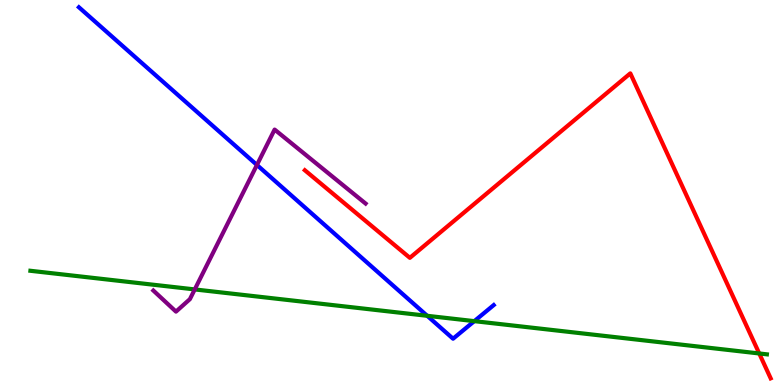[{'lines': ['blue', 'red'], 'intersections': []}, {'lines': ['green', 'red'], 'intersections': [{'x': 9.8, 'y': 0.819}]}, {'lines': ['purple', 'red'], 'intersections': []}, {'lines': ['blue', 'green'], 'intersections': [{'x': 5.51, 'y': 1.8}, {'x': 6.12, 'y': 1.66}]}, {'lines': ['blue', 'purple'], 'intersections': [{'x': 3.32, 'y': 5.72}]}, {'lines': ['green', 'purple'], 'intersections': [{'x': 2.51, 'y': 2.48}]}]